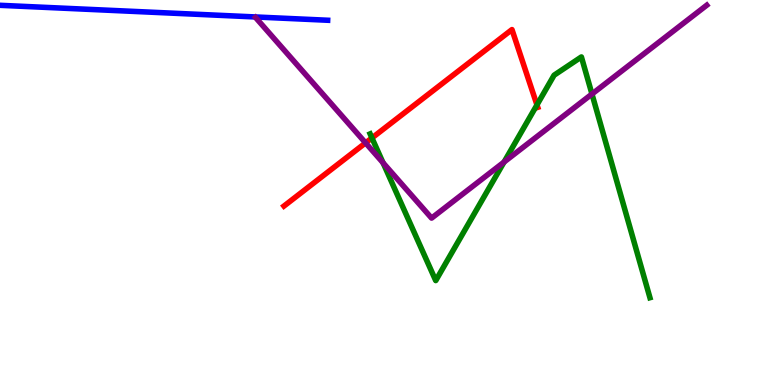[{'lines': ['blue', 'red'], 'intersections': []}, {'lines': ['green', 'red'], 'intersections': [{'x': 4.8, 'y': 6.42}, {'x': 6.93, 'y': 7.28}]}, {'lines': ['purple', 'red'], 'intersections': [{'x': 4.72, 'y': 6.29}]}, {'lines': ['blue', 'green'], 'intersections': []}, {'lines': ['blue', 'purple'], 'intersections': []}, {'lines': ['green', 'purple'], 'intersections': [{'x': 4.94, 'y': 5.77}, {'x': 6.5, 'y': 5.79}, {'x': 7.64, 'y': 7.56}]}]